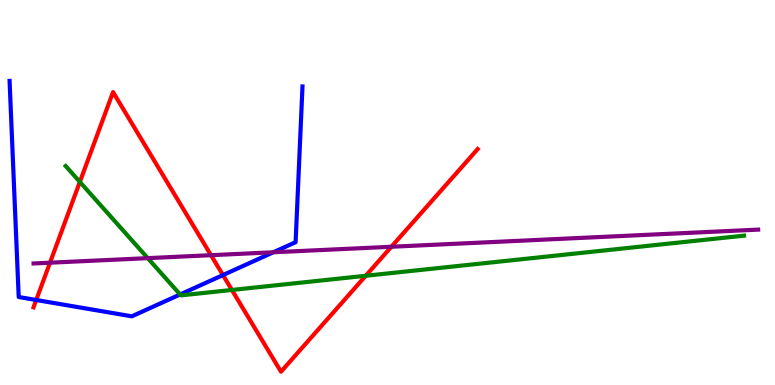[{'lines': ['blue', 'red'], 'intersections': [{'x': 0.467, 'y': 2.21}, {'x': 2.88, 'y': 2.86}]}, {'lines': ['green', 'red'], 'intersections': [{'x': 1.03, 'y': 5.27}, {'x': 2.99, 'y': 2.47}, {'x': 4.72, 'y': 2.84}]}, {'lines': ['purple', 'red'], 'intersections': [{'x': 0.645, 'y': 3.18}, {'x': 2.72, 'y': 3.37}, {'x': 5.05, 'y': 3.59}]}, {'lines': ['blue', 'green'], 'intersections': [{'x': 2.32, 'y': 2.35}]}, {'lines': ['blue', 'purple'], 'intersections': [{'x': 3.53, 'y': 3.45}]}, {'lines': ['green', 'purple'], 'intersections': [{'x': 1.91, 'y': 3.3}]}]